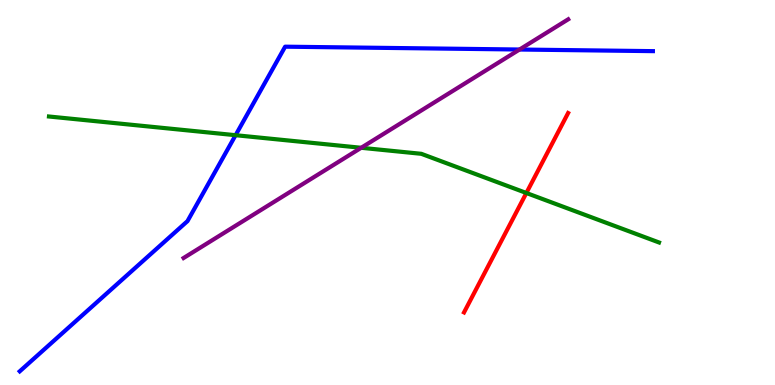[{'lines': ['blue', 'red'], 'intersections': []}, {'lines': ['green', 'red'], 'intersections': [{'x': 6.79, 'y': 4.99}]}, {'lines': ['purple', 'red'], 'intersections': []}, {'lines': ['blue', 'green'], 'intersections': [{'x': 3.04, 'y': 6.49}]}, {'lines': ['blue', 'purple'], 'intersections': [{'x': 6.7, 'y': 8.71}]}, {'lines': ['green', 'purple'], 'intersections': [{'x': 4.66, 'y': 6.16}]}]